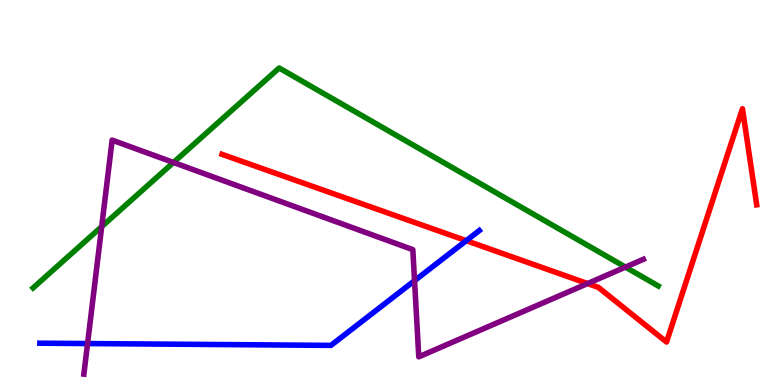[{'lines': ['blue', 'red'], 'intersections': [{'x': 6.02, 'y': 3.75}]}, {'lines': ['green', 'red'], 'intersections': []}, {'lines': ['purple', 'red'], 'intersections': [{'x': 7.58, 'y': 2.63}]}, {'lines': ['blue', 'green'], 'intersections': []}, {'lines': ['blue', 'purple'], 'intersections': [{'x': 1.13, 'y': 1.08}, {'x': 5.35, 'y': 2.71}]}, {'lines': ['green', 'purple'], 'intersections': [{'x': 1.31, 'y': 4.11}, {'x': 2.24, 'y': 5.78}, {'x': 8.07, 'y': 3.06}]}]